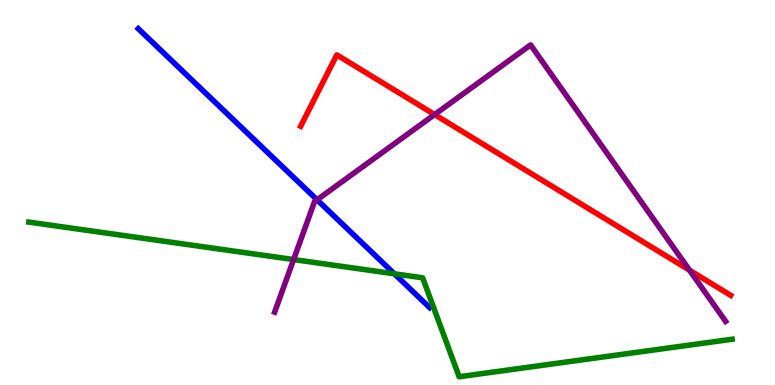[{'lines': ['blue', 'red'], 'intersections': []}, {'lines': ['green', 'red'], 'intersections': []}, {'lines': ['purple', 'red'], 'intersections': [{'x': 5.61, 'y': 7.02}, {'x': 8.9, 'y': 2.98}]}, {'lines': ['blue', 'green'], 'intersections': [{'x': 5.09, 'y': 2.89}]}, {'lines': ['blue', 'purple'], 'intersections': [{'x': 4.09, 'y': 4.81}]}, {'lines': ['green', 'purple'], 'intersections': [{'x': 3.79, 'y': 3.26}]}]